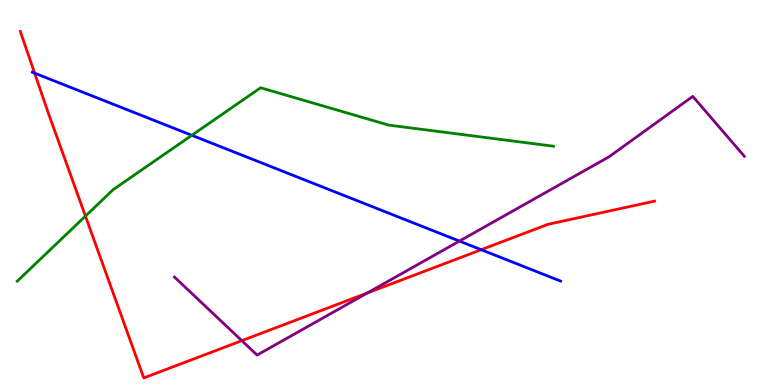[{'lines': ['blue', 'red'], 'intersections': [{'x': 0.447, 'y': 8.1}, {'x': 6.21, 'y': 3.51}]}, {'lines': ['green', 'red'], 'intersections': [{'x': 1.1, 'y': 4.39}]}, {'lines': ['purple', 'red'], 'intersections': [{'x': 3.12, 'y': 1.15}, {'x': 4.74, 'y': 2.39}]}, {'lines': ['blue', 'green'], 'intersections': [{'x': 2.48, 'y': 6.49}]}, {'lines': ['blue', 'purple'], 'intersections': [{'x': 5.93, 'y': 3.74}]}, {'lines': ['green', 'purple'], 'intersections': []}]